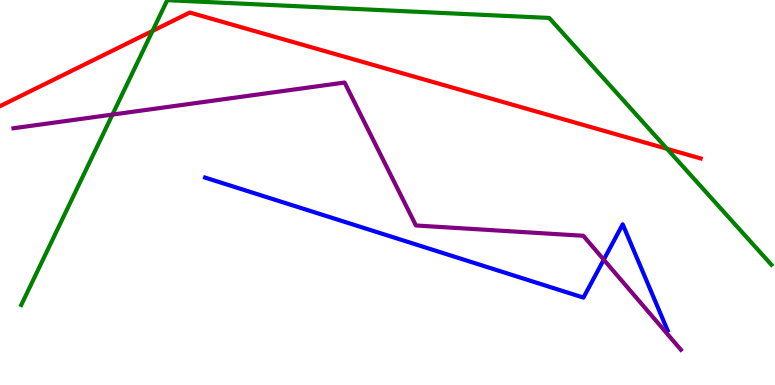[{'lines': ['blue', 'red'], 'intersections': []}, {'lines': ['green', 'red'], 'intersections': [{'x': 1.97, 'y': 9.2}, {'x': 8.61, 'y': 6.13}]}, {'lines': ['purple', 'red'], 'intersections': []}, {'lines': ['blue', 'green'], 'intersections': []}, {'lines': ['blue', 'purple'], 'intersections': [{'x': 7.79, 'y': 3.25}]}, {'lines': ['green', 'purple'], 'intersections': [{'x': 1.45, 'y': 7.02}]}]